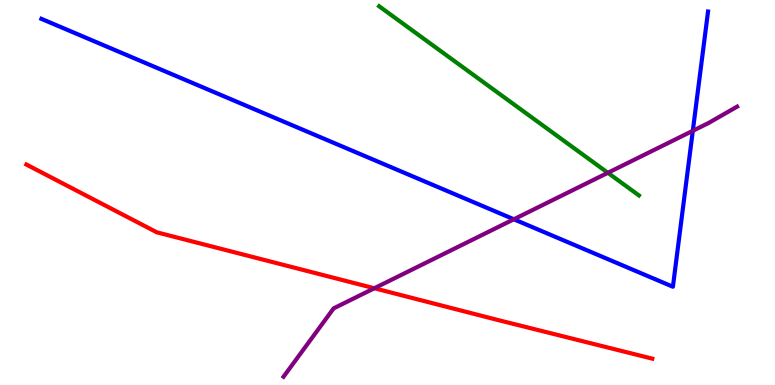[{'lines': ['blue', 'red'], 'intersections': []}, {'lines': ['green', 'red'], 'intersections': []}, {'lines': ['purple', 'red'], 'intersections': [{'x': 4.83, 'y': 2.51}]}, {'lines': ['blue', 'green'], 'intersections': []}, {'lines': ['blue', 'purple'], 'intersections': [{'x': 6.63, 'y': 4.3}, {'x': 8.94, 'y': 6.6}]}, {'lines': ['green', 'purple'], 'intersections': [{'x': 7.84, 'y': 5.51}]}]